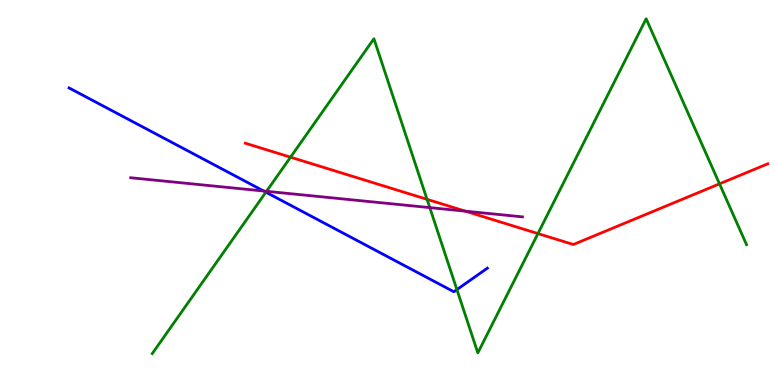[{'lines': ['blue', 'red'], 'intersections': []}, {'lines': ['green', 'red'], 'intersections': [{'x': 3.75, 'y': 5.92}, {'x': 5.51, 'y': 4.82}, {'x': 6.94, 'y': 3.93}, {'x': 9.28, 'y': 5.22}]}, {'lines': ['purple', 'red'], 'intersections': [{'x': 6.0, 'y': 4.52}]}, {'lines': ['blue', 'green'], 'intersections': [{'x': 3.43, 'y': 5.01}, {'x': 5.9, 'y': 2.48}]}, {'lines': ['blue', 'purple'], 'intersections': [{'x': 3.4, 'y': 5.04}]}, {'lines': ['green', 'purple'], 'intersections': [{'x': 3.44, 'y': 5.03}, {'x': 5.55, 'y': 4.61}]}]